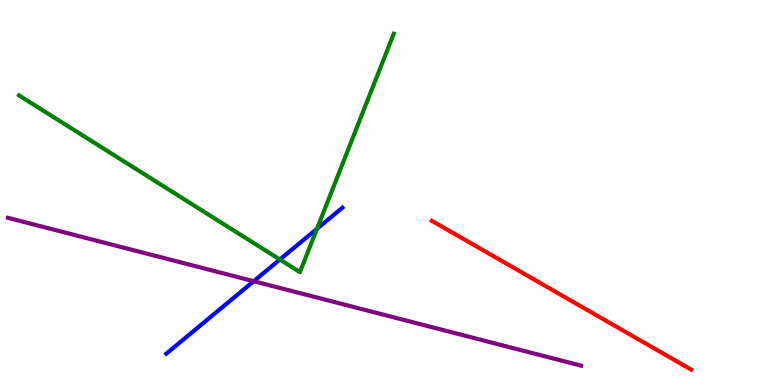[{'lines': ['blue', 'red'], 'intersections': []}, {'lines': ['green', 'red'], 'intersections': []}, {'lines': ['purple', 'red'], 'intersections': []}, {'lines': ['blue', 'green'], 'intersections': [{'x': 3.61, 'y': 3.26}, {'x': 4.09, 'y': 4.06}]}, {'lines': ['blue', 'purple'], 'intersections': [{'x': 3.27, 'y': 2.7}]}, {'lines': ['green', 'purple'], 'intersections': []}]